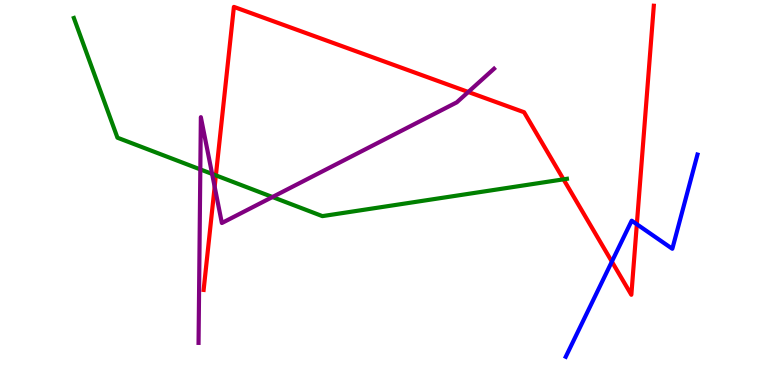[{'lines': ['blue', 'red'], 'intersections': [{'x': 7.89, 'y': 3.2}, {'x': 8.22, 'y': 4.18}]}, {'lines': ['green', 'red'], 'intersections': [{'x': 2.79, 'y': 5.44}, {'x': 7.27, 'y': 5.34}]}, {'lines': ['purple', 'red'], 'intersections': [{'x': 2.77, 'y': 5.15}, {'x': 6.04, 'y': 7.61}]}, {'lines': ['blue', 'green'], 'intersections': []}, {'lines': ['blue', 'purple'], 'intersections': []}, {'lines': ['green', 'purple'], 'intersections': [{'x': 2.58, 'y': 5.6}, {'x': 2.74, 'y': 5.48}, {'x': 3.52, 'y': 4.88}]}]